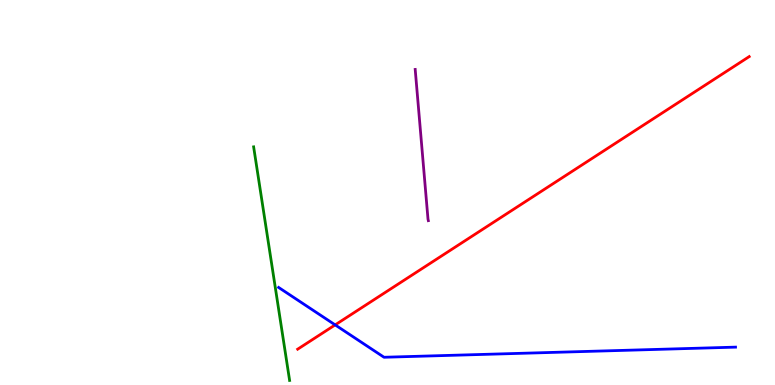[{'lines': ['blue', 'red'], 'intersections': [{'x': 4.32, 'y': 1.56}]}, {'lines': ['green', 'red'], 'intersections': []}, {'lines': ['purple', 'red'], 'intersections': []}, {'lines': ['blue', 'green'], 'intersections': []}, {'lines': ['blue', 'purple'], 'intersections': []}, {'lines': ['green', 'purple'], 'intersections': []}]